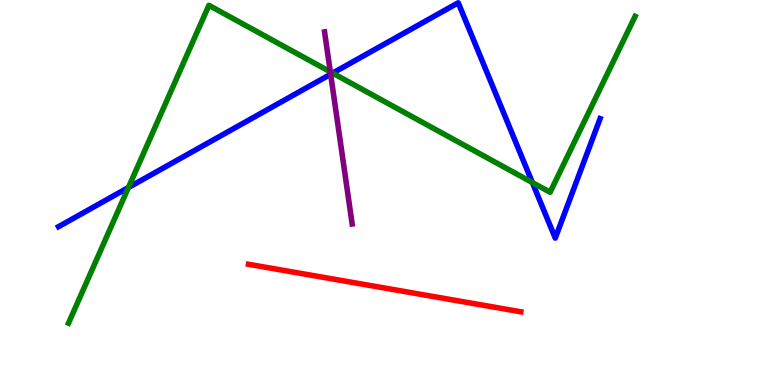[{'lines': ['blue', 'red'], 'intersections': []}, {'lines': ['green', 'red'], 'intersections': []}, {'lines': ['purple', 'red'], 'intersections': []}, {'lines': ['blue', 'green'], 'intersections': [{'x': 1.66, 'y': 5.13}, {'x': 4.29, 'y': 8.1}, {'x': 6.87, 'y': 5.26}]}, {'lines': ['blue', 'purple'], 'intersections': [{'x': 4.27, 'y': 8.07}]}, {'lines': ['green', 'purple'], 'intersections': [{'x': 4.26, 'y': 8.13}]}]